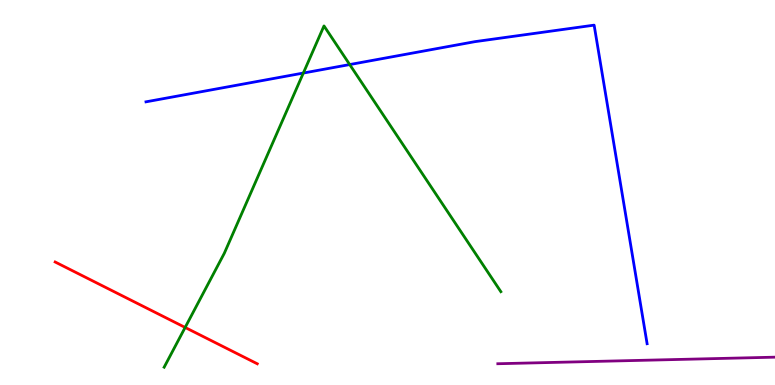[{'lines': ['blue', 'red'], 'intersections': []}, {'lines': ['green', 'red'], 'intersections': [{'x': 2.39, 'y': 1.49}]}, {'lines': ['purple', 'red'], 'intersections': []}, {'lines': ['blue', 'green'], 'intersections': [{'x': 3.91, 'y': 8.1}, {'x': 4.51, 'y': 8.32}]}, {'lines': ['blue', 'purple'], 'intersections': []}, {'lines': ['green', 'purple'], 'intersections': []}]